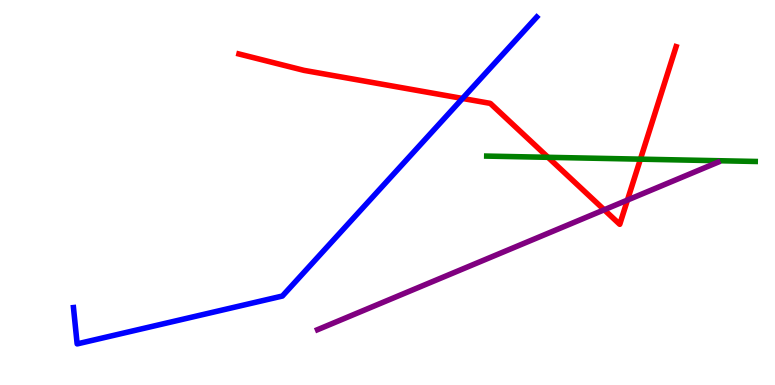[{'lines': ['blue', 'red'], 'intersections': [{'x': 5.97, 'y': 7.44}]}, {'lines': ['green', 'red'], 'intersections': [{'x': 7.07, 'y': 5.91}, {'x': 8.26, 'y': 5.87}]}, {'lines': ['purple', 'red'], 'intersections': [{'x': 7.8, 'y': 4.55}, {'x': 8.1, 'y': 4.8}]}, {'lines': ['blue', 'green'], 'intersections': []}, {'lines': ['blue', 'purple'], 'intersections': []}, {'lines': ['green', 'purple'], 'intersections': []}]